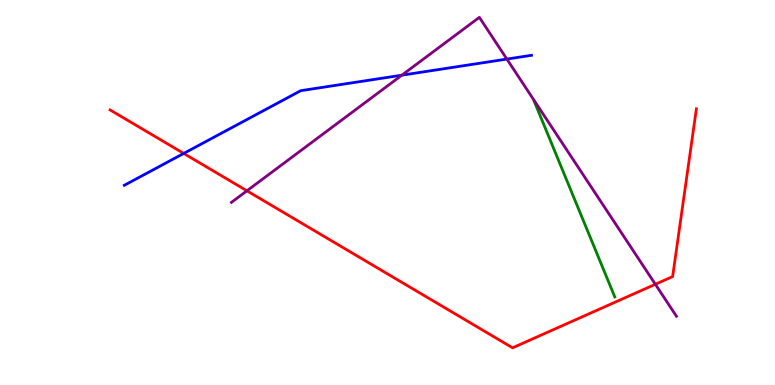[{'lines': ['blue', 'red'], 'intersections': [{'x': 2.37, 'y': 6.01}]}, {'lines': ['green', 'red'], 'intersections': []}, {'lines': ['purple', 'red'], 'intersections': [{'x': 3.19, 'y': 5.04}, {'x': 8.46, 'y': 2.62}]}, {'lines': ['blue', 'green'], 'intersections': []}, {'lines': ['blue', 'purple'], 'intersections': [{'x': 5.19, 'y': 8.05}, {'x': 6.54, 'y': 8.47}]}, {'lines': ['green', 'purple'], 'intersections': []}]